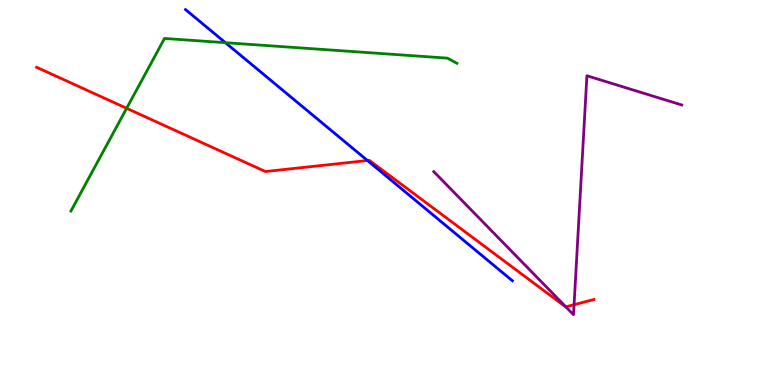[{'lines': ['blue', 'red'], 'intersections': [{'x': 4.74, 'y': 5.83}]}, {'lines': ['green', 'red'], 'intersections': [{'x': 1.63, 'y': 7.19}]}, {'lines': ['purple', 'red'], 'intersections': [{'x': 7.3, 'y': 2.03}, {'x': 7.41, 'y': 2.09}]}, {'lines': ['blue', 'green'], 'intersections': [{'x': 2.91, 'y': 8.89}]}, {'lines': ['blue', 'purple'], 'intersections': []}, {'lines': ['green', 'purple'], 'intersections': []}]